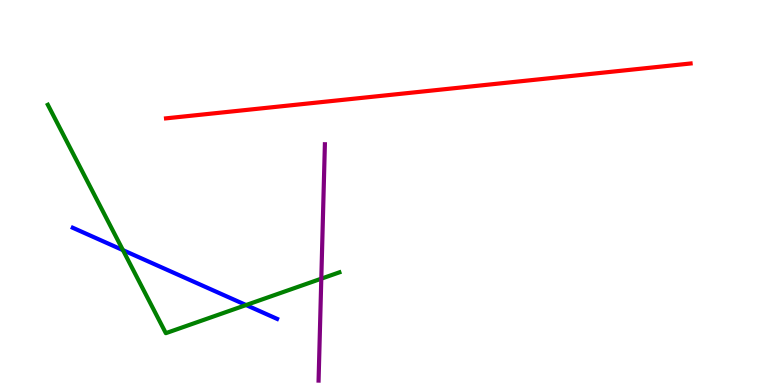[{'lines': ['blue', 'red'], 'intersections': []}, {'lines': ['green', 'red'], 'intersections': []}, {'lines': ['purple', 'red'], 'intersections': []}, {'lines': ['blue', 'green'], 'intersections': [{'x': 1.59, 'y': 3.5}, {'x': 3.18, 'y': 2.08}]}, {'lines': ['blue', 'purple'], 'intersections': []}, {'lines': ['green', 'purple'], 'intersections': [{'x': 4.15, 'y': 2.76}]}]